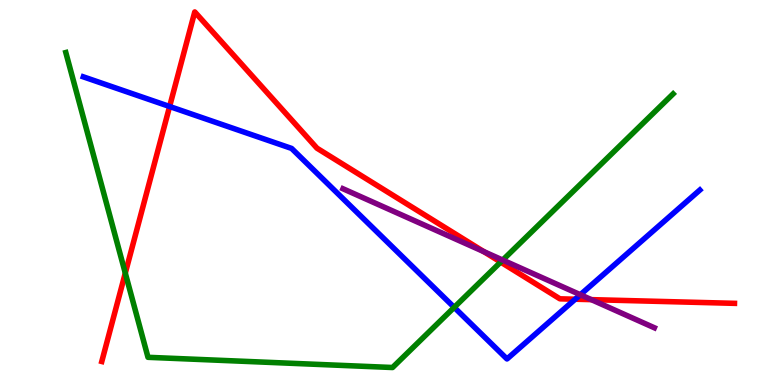[{'lines': ['blue', 'red'], 'intersections': [{'x': 2.19, 'y': 7.23}, {'x': 7.42, 'y': 2.23}]}, {'lines': ['green', 'red'], 'intersections': [{'x': 1.62, 'y': 2.91}, {'x': 6.46, 'y': 3.19}]}, {'lines': ['purple', 'red'], 'intersections': [{'x': 6.24, 'y': 3.46}, {'x': 7.63, 'y': 2.22}]}, {'lines': ['blue', 'green'], 'intersections': [{'x': 5.86, 'y': 2.02}]}, {'lines': ['blue', 'purple'], 'intersections': [{'x': 7.49, 'y': 2.34}]}, {'lines': ['green', 'purple'], 'intersections': [{'x': 6.49, 'y': 3.25}]}]